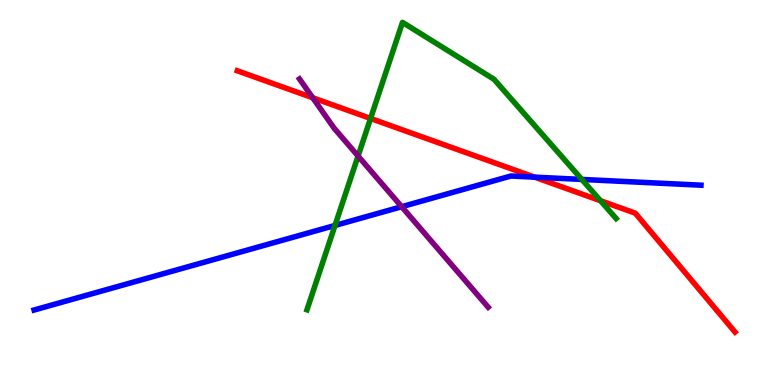[{'lines': ['blue', 'red'], 'intersections': [{'x': 6.9, 'y': 5.4}]}, {'lines': ['green', 'red'], 'intersections': [{'x': 4.78, 'y': 6.92}, {'x': 7.75, 'y': 4.79}]}, {'lines': ['purple', 'red'], 'intersections': [{'x': 4.04, 'y': 7.46}]}, {'lines': ['blue', 'green'], 'intersections': [{'x': 4.32, 'y': 4.14}, {'x': 7.51, 'y': 5.34}]}, {'lines': ['blue', 'purple'], 'intersections': [{'x': 5.18, 'y': 4.63}]}, {'lines': ['green', 'purple'], 'intersections': [{'x': 4.62, 'y': 5.95}]}]